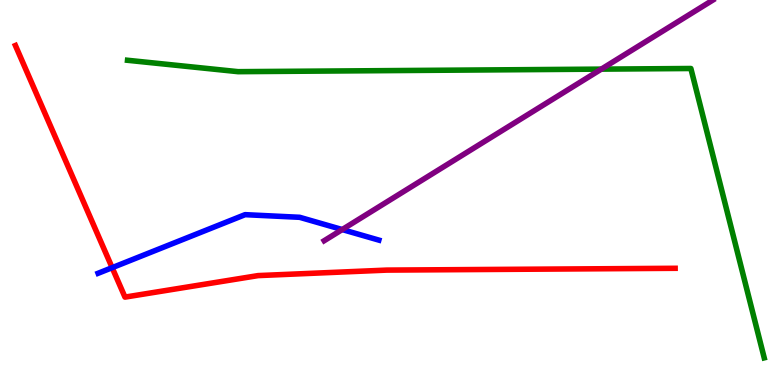[{'lines': ['blue', 'red'], 'intersections': [{'x': 1.45, 'y': 3.05}]}, {'lines': ['green', 'red'], 'intersections': []}, {'lines': ['purple', 'red'], 'intersections': []}, {'lines': ['blue', 'green'], 'intersections': []}, {'lines': ['blue', 'purple'], 'intersections': [{'x': 4.42, 'y': 4.04}]}, {'lines': ['green', 'purple'], 'intersections': [{'x': 7.76, 'y': 8.2}]}]